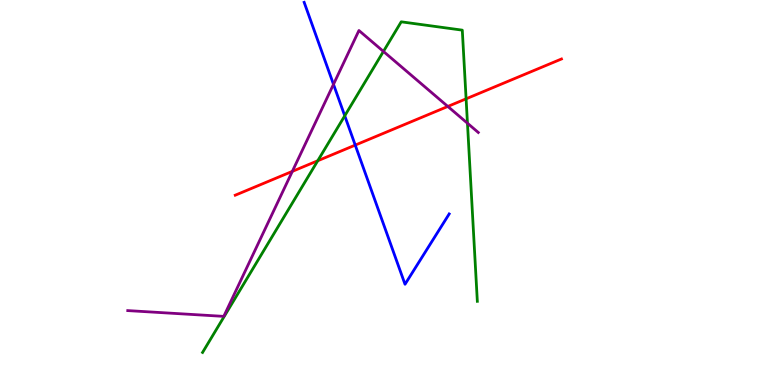[{'lines': ['blue', 'red'], 'intersections': [{'x': 4.58, 'y': 6.23}]}, {'lines': ['green', 'red'], 'intersections': [{'x': 4.1, 'y': 5.82}, {'x': 6.01, 'y': 7.43}]}, {'lines': ['purple', 'red'], 'intersections': [{'x': 3.77, 'y': 5.55}, {'x': 5.78, 'y': 7.24}]}, {'lines': ['blue', 'green'], 'intersections': [{'x': 4.45, 'y': 6.99}]}, {'lines': ['blue', 'purple'], 'intersections': [{'x': 4.3, 'y': 7.81}]}, {'lines': ['green', 'purple'], 'intersections': [{'x': 4.95, 'y': 8.66}, {'x': 6.03, 'y': 6.8}]}]